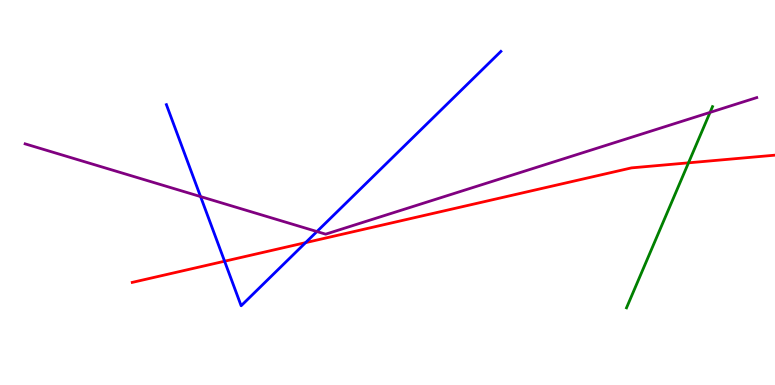[{'lines': ['blue', 'red'], 'intersections': [{'x': 2.9, 'y': 3.21}, {'x': 3.94, 'y': 3.7}]}, {'lines': ['green', 'red'], 'intersections': [{'x': 8.88, 'y': 5.77}]}, {'lines': ['purple', 'red'], 'intersections': []}, {'lines': ['blue', 'green'], 'intersections': []}, {'lines': ['blue', 'purple'], 'intersections': [{'x': 2.59, 'y': 4.89}, {'x': 4.09, 'y': 3.99}]}, {'lines': ['green', 'purple'], 'intersections': [{'x': 9.16, 'y': 7.08}]}]